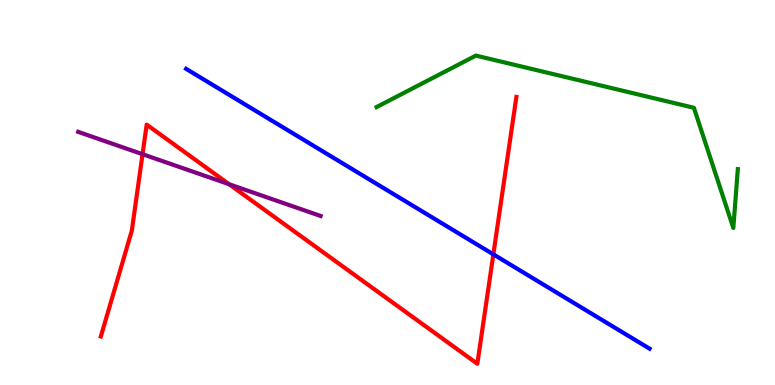[{'lines': ['blue', 'red'], 'intersections': [{'x': 6.37, 'y': 3.39}]}, {'lines': ['green', 'red'], 'intersections': []}, {'lines': ['purple', 'red'], 'intersections': [{'x': 1.84, 'y': 5.99}, {'x': 2.96, 'y': 5.22}]}, {'lines': ['blue', 'green'], 'intersections': []}, {'lines': ['blue', 'purple'], 'intersections': []}, {'lines': ['green', 'purple'], 'intersections': []}]